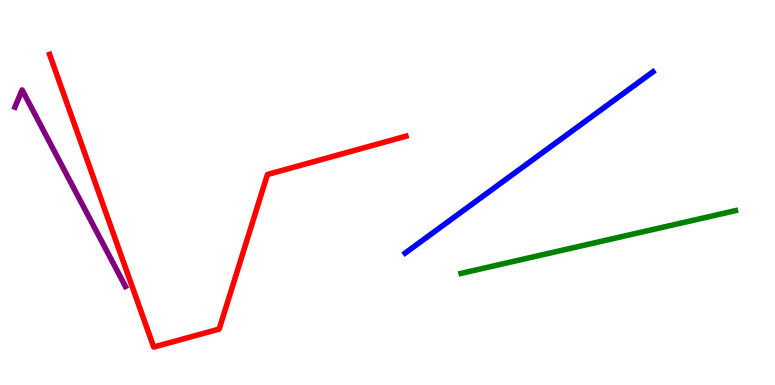[{'lines': ['blue', 'red'], 'intersections': []}, {'lines': ['green', 'red'], 'intersections': []}, {'lines': ['purple', 'red'], 'intersections': []}, {'lines': ['blue', 'green'], 'intersections': []}, {'lines': ['blue', 'purple'], 'intersections': []}, {'lines': ['green', 'purple'], 'intersections': []}]